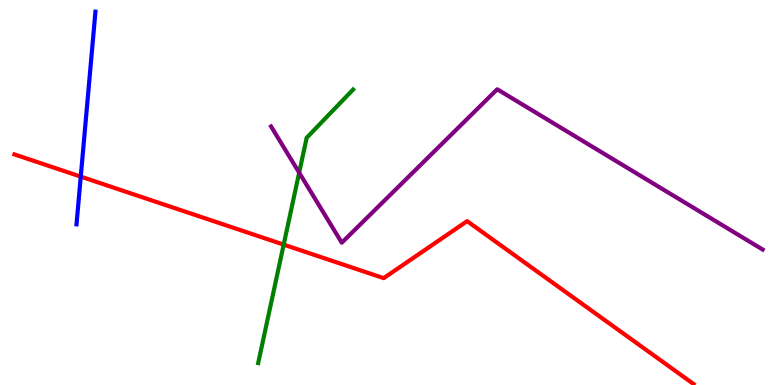[{'lines': ['blue', 'red'], 'intersections': [{'x': 1.04, 'y': 5.41}]}, {'lines': ['green', 'red'], 'intersections': [{'x': 3.66, 'y': 3.65}]}, {'lines': ['purple', 'red'], 'intersections': []}, {'lines': ['blue', 'green'], 'intersections': []}, {'lines': ['blue', 'purple'], 'intersections': []}, {'lines': ['green', 'purple'], 'intersections': [{'x': 3.86, 'y': 5.52}]}]